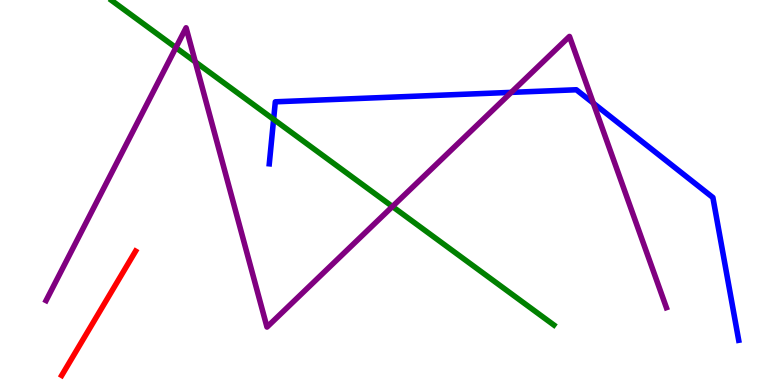[{'lines': ['blue', 'red'], 'intersections': []}, {'lines': ['green', 'red'], 'intersections': []}, {'lines': ['purple', 'red'], 'intersections': []}, {'lines': ['blue', 'green'], 'intersections': [{'x': 3.53, 'y': 6.9}]}, {'lines': ['blue', 'purple'], 'intersections': [{'x': 6.6, 'y': 7.6}, {'x': 7.66, 'y': 7.32}]}, {'lines': ['green', 'purple'], 'intersections': [{'x': 2.27, 'y': 8.76}, {'x': 2.52, 'y': 8.39}, {'x': 5.06, 'y': 4.64}]}]